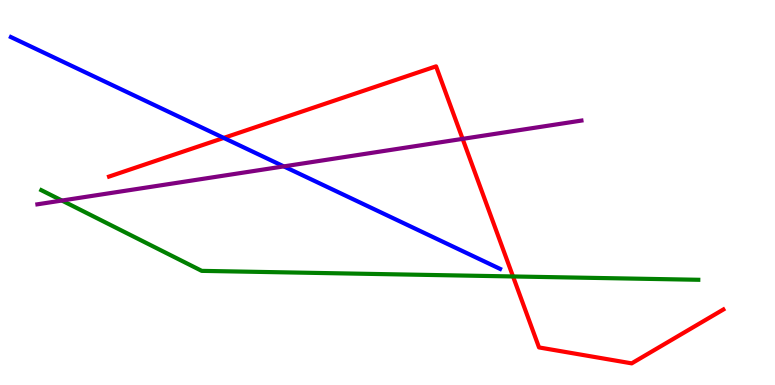[{'lines': ['blue', 'red'], 'intersections': [{'x': 2.89, 'y': 6.42}]}, {'lines': ['green', 'red'], 'intersections': [{'x': 6.62, 'y': 2.82}]}, {'lines': ['purple', 'red'], 'intersections': [{'x': 5.97, 'y': 6.39}]}, {'lines': ['blue', 'green'], 'intersections': []}, {'lines': ['blue', 'purple'], 'intersections': [{'x': 3.66, 'y': 5.68}]}, {'lines': ['green', 'purple'], 'intersections': [{'x': 0.799, 'y': 4.79}]}]